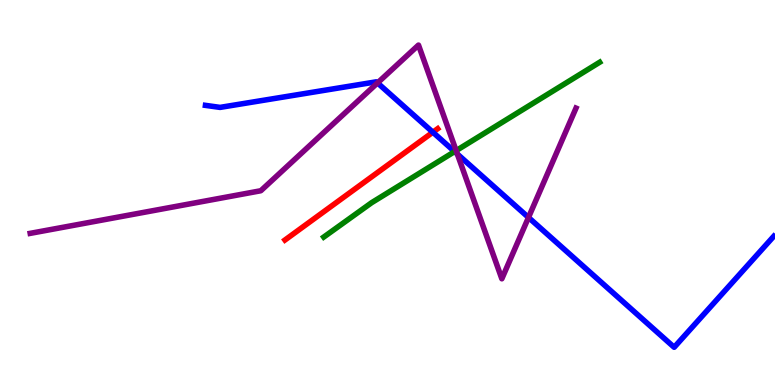[{'lines': ['blue', 'red'], 'intersections': [{'x': 5.59, 'y': 6.57}]}, {'lines': ['green', 'red'], 'intersections': []}, {'lines': ['purple', 'red'], 'intersections': []}, {'lines': ['blue', 'green'], 'intersections': [{'x': 5.87, 'y': 6.06}]}, {'lines': ['blue', 'purple'], 'intersections': [{'x': 4.87, 'y': 7.85}, {'x': 5.9, 'y': 6.0}, {'x': 6.82, 'y': 4.35}]}, {'lines': ['green', 'purple'], 'intersections': [{'x': 5.89, 'y': 6.09}]}]